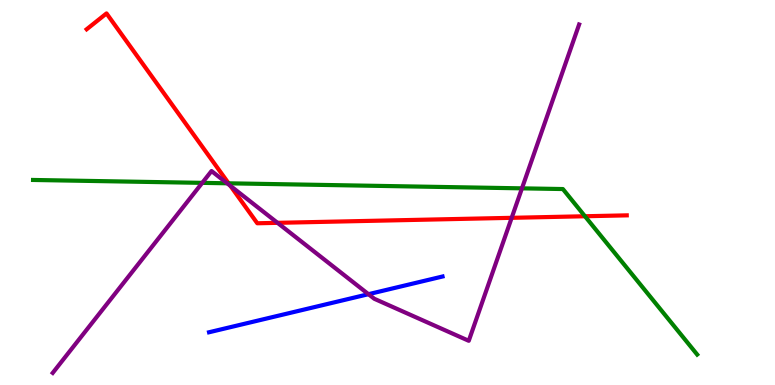[{'lines': ['blue', 'red'], 'intersections': []}, {'lines': ['green', 'red'], 'intersections': [{'x': 2.95, 'y': 5.24}, {'x': 7.55, 'y': 4.38}]}, {'lines': ['purple', 'red'], 'intersections': [{'x': 2.97, 'y': 5.17}, {'x': 3.58, 'y': 4.21}, {'x': 6.6, 'y': 4.34}]}, {'lines': ['blue', 'green'], 'intersections': []}, {'lines': ['blue', 'purple'], 'intersections': [{'x': 4.75, 'y': 2.36}]}, {'lines': ['green', 'purple'], 'intersections': [{'x': 2.61, 'y': 5.25}, {'x': 2.93, 'y': 5.24}, {'x': 6.73, 'y': 5.11}]}]